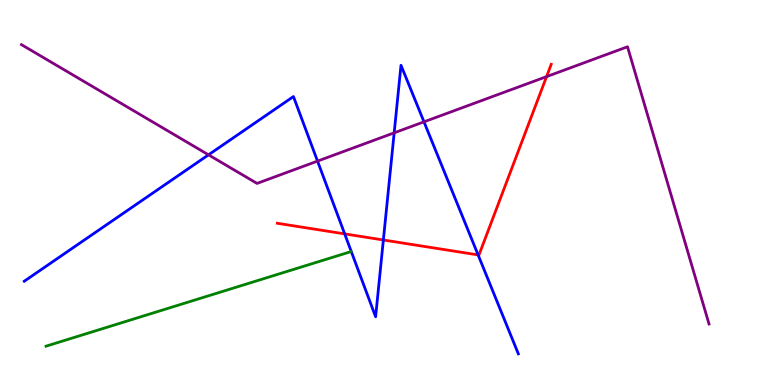[{'lines': ['blue', 'red'], 'intersections': [{'x': 4.45, 'y': 3.92}, {'x': 4.95, 'y': 3.77}, {'x': 6.17, 'y': 3.38}]}, {'lines': ['green', 'red'], 'intersections': []}, {'lines': ['purple', 'red'], 'intersections': [{'x': 7.05, 'y': 8.01}]}, {'lines': ['blue', 'green'], 'intersections': []}, {'lines': ['blue', 'purple'], 'intersections': [{'x': 2.69, 'y': 5.98}, {'x': 4.1, 'y': 5.82}, {'x': 5.09, 'y': 6.55}, {'x': 5.47, 'y': 6.84}]}, {'lines': ['green', 'purple'], 'intersections': []}]